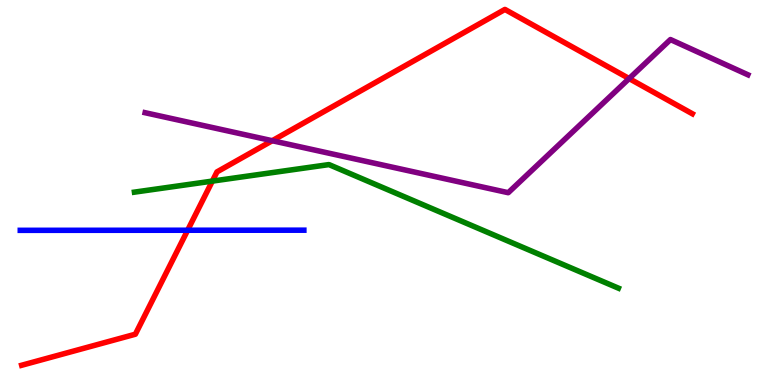[{'lines': ['blue', 'red'], 'intersections': [{'x': 2.42, 'y': 4.02}]}, {'lines': ['green', 'red'], 'intersections': [{'x': 2.74, 'y': 5.3}]}, {'lines': ['purple', 'red'], 'intersections': [{'x': 3.51, 'y': 6.35}, {'x': 8.12, 'y': 7.96}]}, {'lines': ['blue', 'green'], 'intersections': []}, {'lines': ['blue', 'purple'], 'intersections': []}, {'lines': ['green', 'purple'], 'intersections': []}]